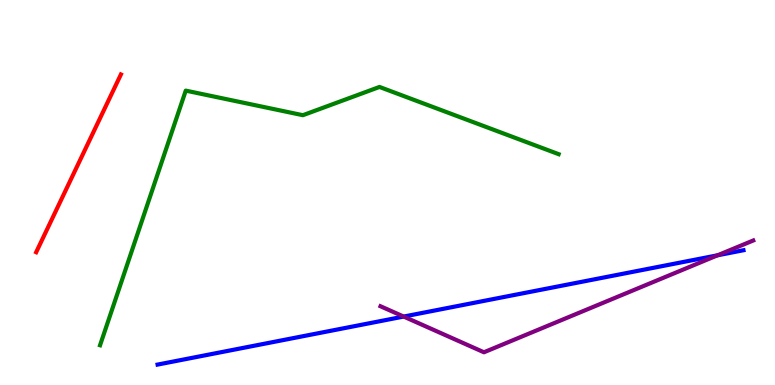[{'lines': ['blue', 'red'], 'intersections': []}, {'lines': ['green', 'red'], 'intersections': []}, {'lines': ['purple', 'red'], 'intersections': []}, {'lines': ['blue', 'green'], 'intersections': []}, {'lines': ['blue', 'purple'], 'intersections': [{'x': 5.21, 'y': 1.78}, {'x': 9.26, 'y': 3.37}]}, {'lines': ['green', 'purple'], 'intersections': []}]